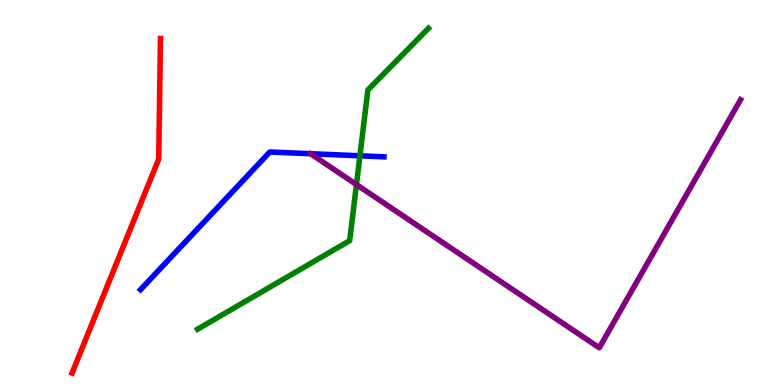[{'lines': ['blue', 'red'], 'intersections': []}, {'lines': ['green', 'red'], 'intersections': []}, {'lines': ['purple', 'red'], 'intersections': []}, {'lines': ['blue', 'green'], 'intersections': [{'x': 4.64, 'y': 5.95}]}, {'lines': ['blue', 'purple'], 'intersections': []}, {'lines': ['green', 'purple'], 'intersections': [{'x': 4.6, 'y': 5.21}]}]